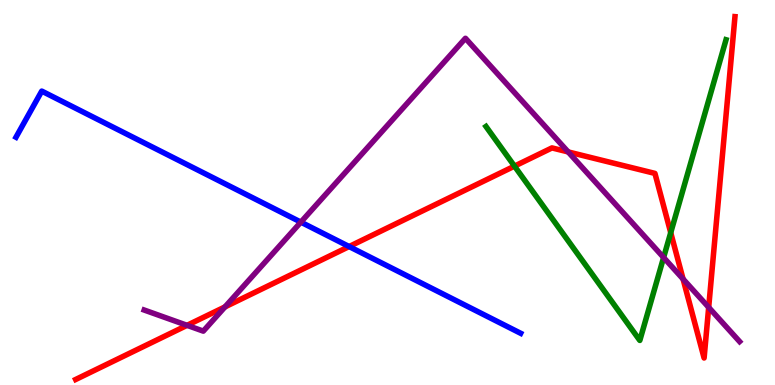[{'lines': ['blue', 'red'], 'intersections': [{'x': 4.5, 'y': 3.6}]}, {'lines': ['green', 'red'], 'intersections': [{'x': 6.64, 'y': 5.68}, {'x': 8.65, 'y': 3.96}]}, {'lines': ['purple', 'red'], 'intersections': [{'x': 2.41, 'y': 1.55}, {'x': 2.9, 'y': 2.03}, {'x': 7.33, 'y': 6.05}, {'x': 8.81, 'y': 2.75}, {'x': 9.14, 'y': 2.02}]}, {'lines': ['blue', 'green'], 'intersections': []}, {'lines': ['blue', 'purple'], 'intersections': [{'x': 3.88, 'y': 4.23}]}, {'lines': ['green', 'purple'], 'intersections': [{'x': 8.56, 'y': 3.31}]}]